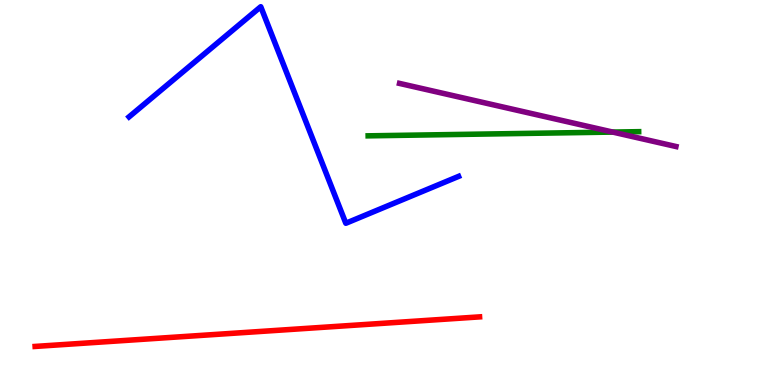[{'lines': ['blue', 'red'], 'intersections': []}, {'lines': ['green', 'red'], 'intersections': []}, {'lines': ['purple', 'red'], 'intersections': []}, {'lines': ['blue', 'green'], 'intersections': []}, {'lines': ['blue', 'purple'], 'intersections': []}, {'lines': ['green', 'purple'], 'intersections': [{'x': 7.91, 'y': 6.57}]}]